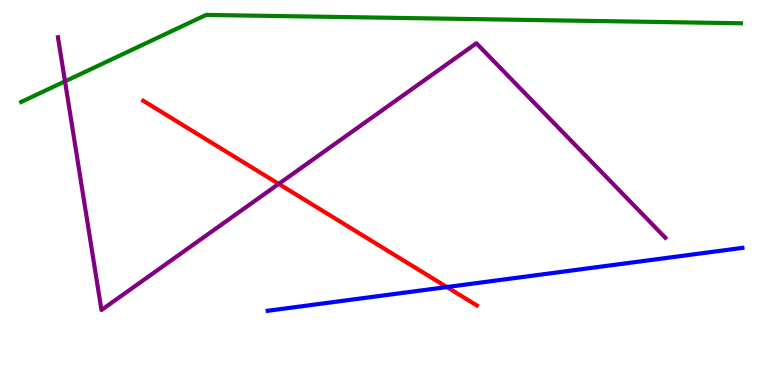[{'lines': ['blue', 'red'], 'intersections': [{'x': 5.77, 'y': 2.54}]}, {'lines': ['green', 'red'], 'intersections': []}, {'lines': ['purple', 'red'], 'intersections': [{'x': 3.6, 'y': 5.22}]}, {'lines': ['blue', 'green'], 'intersections': []}, {'lines': ['blue', 'purple'], 'intersections': []}, {'lines': ['green', 'purple'], 'intersections': [{'x': 0.839, 'y': 7.89}]}]